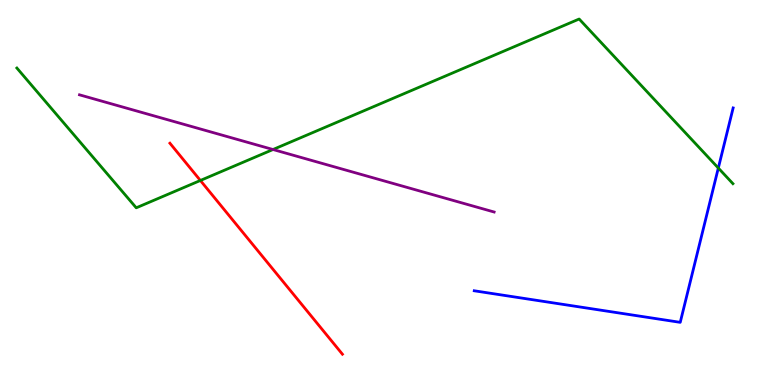[{'lines': ['blue', 'red'], 'intersections': []}, {'lines': ['green', 'red'], 'intersections': [{'x': 2.59, 'y': 5.31}]}, {'lines': ['purple', 'red'], 'intersections': []}, {'lines': ['blue', 'green'], 'intersections': [{'x': 9.27, 'y': 5.64}]}, {'lines': ['blue', 'purple'], 'intersections': []}, {'lines': ['green', 'purple'], 'intersections': [{'x': 3.52, 'y': 6.12}]}]